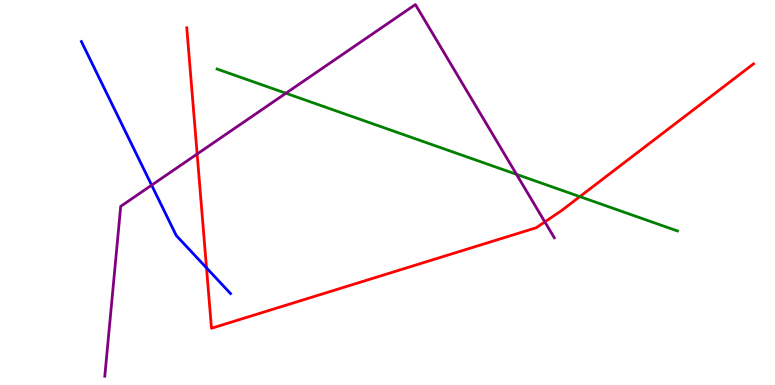[{'lines': ['blue', 'red'], 'intersections': [{'x': 2.66, 'y': 3.04}]}, {'lines': ['green', 'red'], 'intersections': [{'x': 7.48, 'y': 4.89}]}, {'lines': ['purple', 'red'], 'intersections': [{'x': 2.54, 'y': 6.0}, {'x': 7.03, 'y': 4.24}]}, {'lines': ['blue', 'green'], 'intersections': []}, {'lines': ['blue', 'purple'], 'intersections': [{'x': 1.96, 'y': 5.19}]}, {'lines': ['green', 'purple'], 'intersections': [{'x': 3.69, 'y': 7.58}, {'x': 6.66, 'y': 5.47}]}]